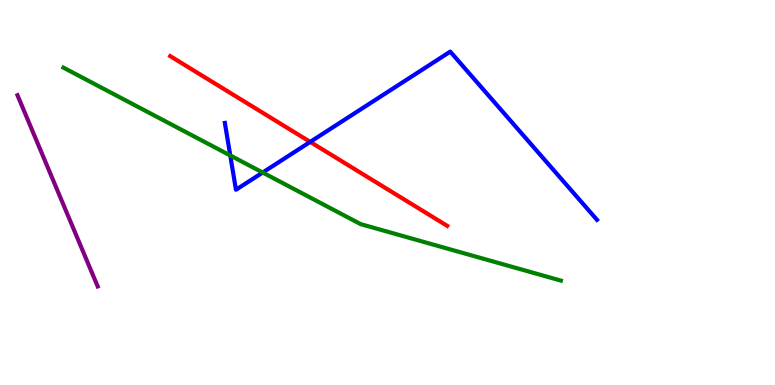[{'lines': ['blue', 'red'], 'intersections': [{'x': 4.0, 'y': 6.31}]}, {'lines': ['green', 'red'], 'intersections': []}, {'lines': ['purple', 'red'], 'intersections': []}, {'lines': ['blue', 'green'], 'intersections': [{'x': 2.97, 'y': 5.96}, {'x': 3.39, 'y': 5.52}]}, {'lines': ['blue', 'purple'], 'intersections': []}, {'lines': ['green', 'purple'], 'intersections': []}]